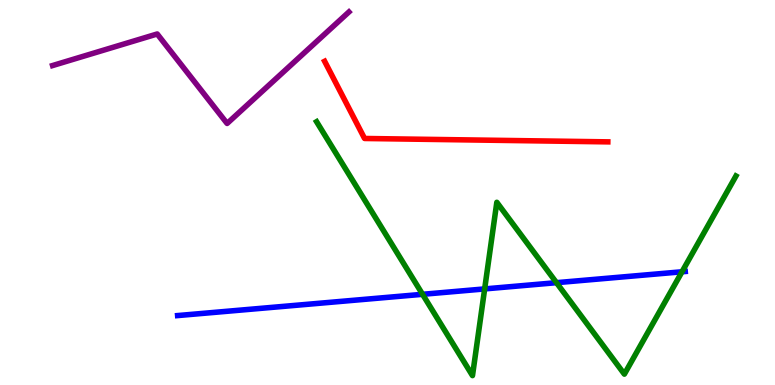[{'lines': ['blue', 'red'], 'intersections': []}, {'lines': ['green', 'red'], 'intersections': []}, {'lines': ['purple', 'red'], 'intersections': []}, {'lines': ['blue', 'green'], 'intersections': [{'x': 5.45, 'y': 2.36}, {'x': 6.25, 'y': 2.5}, {'x': 7.18, 'y': 2.66}, {'x': 8.8, 'y': 2.94}]}, {'lines': ['blue', 'purple'], 'intersections': []}, {'lines': ['green', 'purple'], 'intersections': []}]